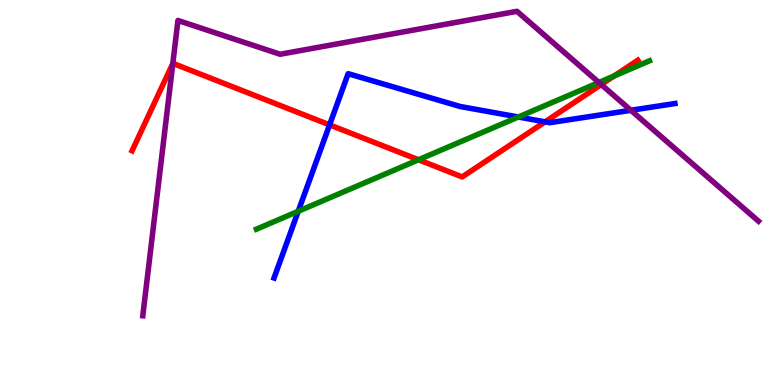[{'lines': ['blue', 'red'], 'intersections': [{'x': 4.25, 'y': 6.76}, {'x': 7.03, 'y': 6.84}]}, {'lines': ['green', 'red'], 'intersections': [{'x': 5.4, 'y': 5.85}, {'x': 7.92, 'y': 8.03}]}, {'lines': ['purple', 'red'], 'intersections': [{'x': 2.23, 'y': 8.35}, {'x': 7.76, 'y': 7.8}]}, {'lines': ['blue', 'green'], 'intersections': [{'x': 3.85, 'y': 4.51}, {'x': 6.69, 'y': 6.96}]}, {'lines': ['blue', 'purple'], 'intersections': [{'x': 8.14, 'y': 7.14}]}, {'lines': ['green', 'purple'], 'intersections': [{'x': 7.73, 'y': 7.86}]}]